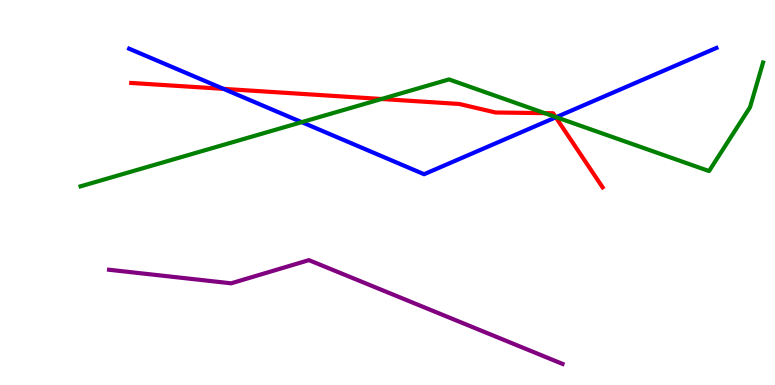[{'lines': ['blue', 'red'], 'intersections': [{'x': 2.88, 'y': 7.69}, {'x': 7.17, 'y': 6.95}]}, {'lines': ['green', 'red'], 'intersections': [{'x': 4.92, 'y': 7.43}, {'x': 7.03, 'y': 7.06}, {'x': 7.17, 'y': 6.96}]}, {'lines': ['purple', 'red'], 'intersections': []}, {'lines': ['blue', 'green'], 'intersections': [{'x': 3.89, 'y': 6.83}, {'x': 7.18, 'y': 6.96}]}, {'lines': ['blue', 'purple'], 'intersections': []}, {'lines': ['green', 'purple'], 'intersections': []}]